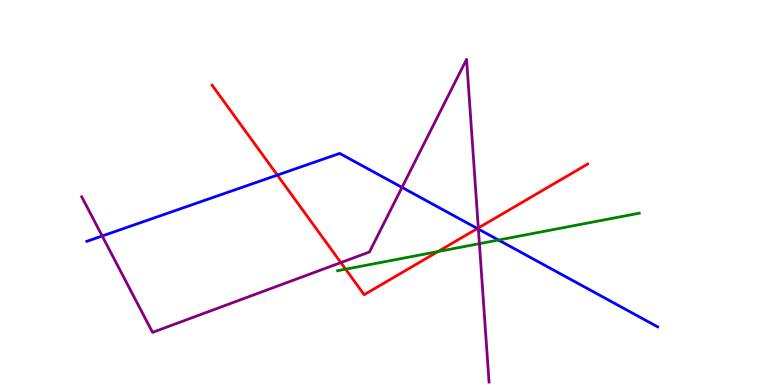[{'lines': ['blue', 'red'], 'intersections': [{'x': 3.58, 'y': 5.45}, {'x': 6.16, 'y': 4.06}]}, {'lines': ['green', 'red'], 'intersections': [{'x': 4.46, 'y': 3.01}, {'x': 5.65, 'y': 3.47}]}, {'lines': ['purple', 'red'], 'intersections': [{'x': 4.4, 'y': 3.18}, {'x': 6.17, 'y': 4.08}]}, {'lines': ['blue', 'green'], 'intersections': [{'x': 6.43, 'y': 3.77}]}, {'lines': ['blue', 'purple'], 'intersections': [{'x': 1.32, 'y': 3.87}, {'x': 5.19, 'y': 5.13}, {'x': 6.17, 'y': 4.05}]}, {'lines': ['green', 'purple'], 'intersections': [{'x': 6.19, 'y': 3.67}]}]